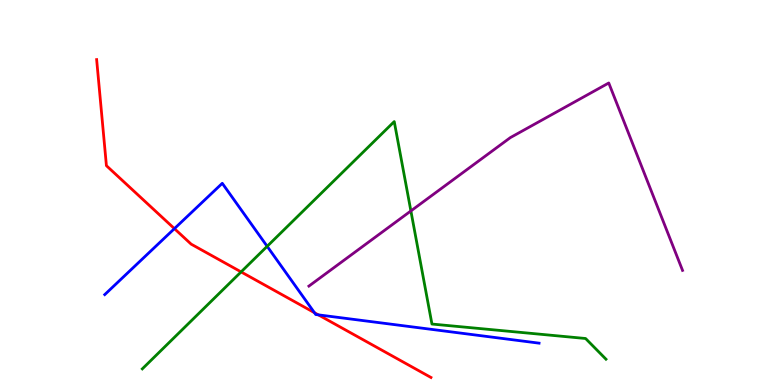[{'lines': ['blue', 'red'], 'intersections': [{'x': 2.25, 'y': 4.06}, {'x': 4.06, 'y': 1.88}, {'x': 4.11, 'y': 1.82}]}, {'lines': ['green', 'red'], 'intersections': [{'x': 3.11, 'y': 2.94}]}, {'lines': ['purple', 'red'], 'intersections': []}, {'lines': ['blue', 'green'], 'intersections': [{'x': 3.45, 'y': 3.6}]}, {'lines': ['blue', 'purple'], 'intersections': []}, {'lines': ['green', 'purple'], 'intersections': [{'x': 5.3, 'y': 4.52}]}]